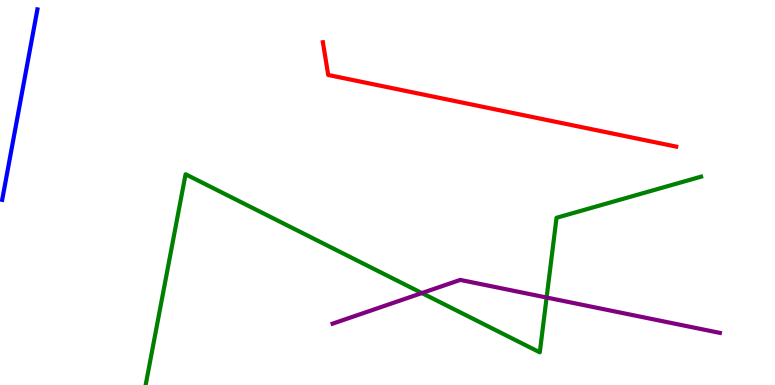[{'lines': ['blue', 'red'], 'intersections': []}, {'lines': ['green', 'red'], 'intersections': []}, {'lines': ['purple', 'red'], 'intersections': []}, {'lines': ['blue', 'green'], 'intersections': []}, {'lines': ['blue', 'purple'], 'intersections': []}, {'lines': ['green', 'purple'], 'intersections': [{'x': 5.44, 'y': 2.39}, {'x': 7.05, 'y': 2.27}]}]